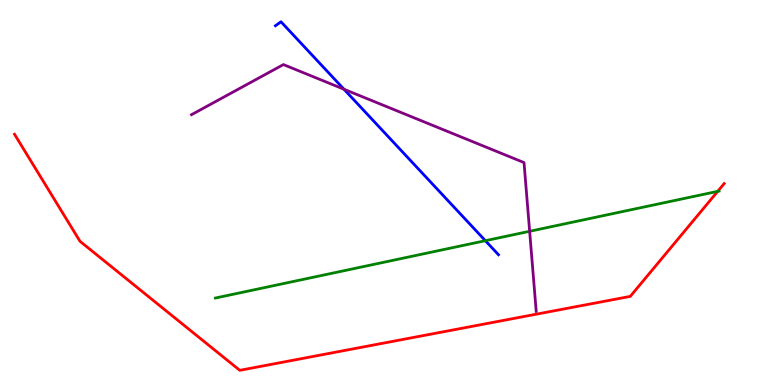[{'lines': ['blue', 'red'], 'intersections': []}, {'lines': ['green', 'red'], 'intersections': [{'x': 9.26, 'y': 5.03}]}, {'lines': ['purple', 'red'], 'intersections': []}, {'lines': ['blue', 'green'], 'intersections': [{'x': 6.26, 'y': 3.75}]}, {'lines': ['blue', 'purple'], 'intersections': [{'x': 4.44, 'y': 7.68}]}, {'lines': ['green', 'purple'], 'intersections': [{'x': 6.83, 'y': 3.99}]}]